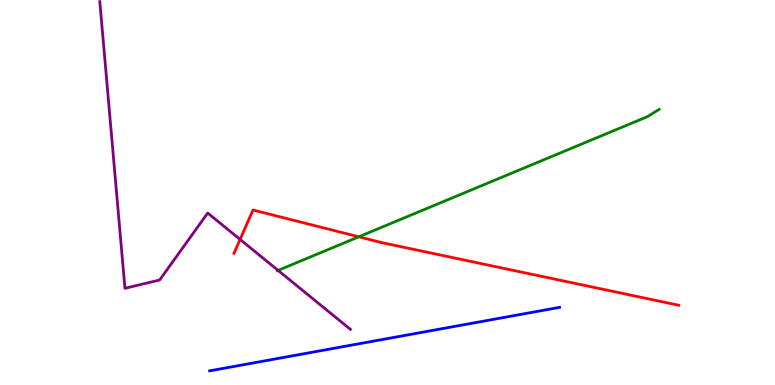[{'lines': ['blue', 'red'], 'intersections': []}, {'lines': ['green', 'red'], 'intersections': [{'x': 4.63, 'y': 3.85}]}, {'lines': ['purple', 'red'], 'intersections': [{'x': 3.1, 'y': 3.78}]}, {'lines': ['blue', 'green'], 'intersections': []}, {'lines': ['blue', 'purple'], 'intersections': []}, {'lines': ['green', 'purple'], 'intersections': [{'x': 3.59, 'y': 2.98}]}]